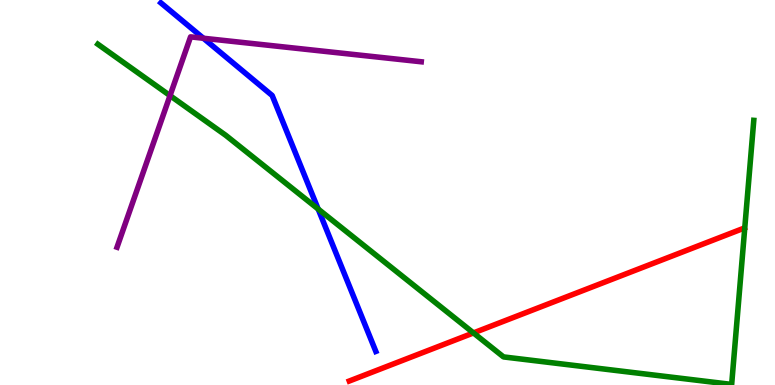[{'lines': ['blue', 'red'], 'intersections': []}, {'lines': ['green', 'red'], 'intersections': [{'x': 6.11, 'y': 1.35}]}, {'lines': ['purple', 'red'], 'intersections': []}, {'lines': ['blue', 'green'], 'intersections': [{'x': 4.11, 'y': 4.57}]}, {'lines': ['blue', 'purple'], 'intersections': [{'x': 2.62, 'y': 9.01}]}, {'lines': ['green', 'purple'], 'intersections': [{'x': 2.19, 'y': 7.52}]}]